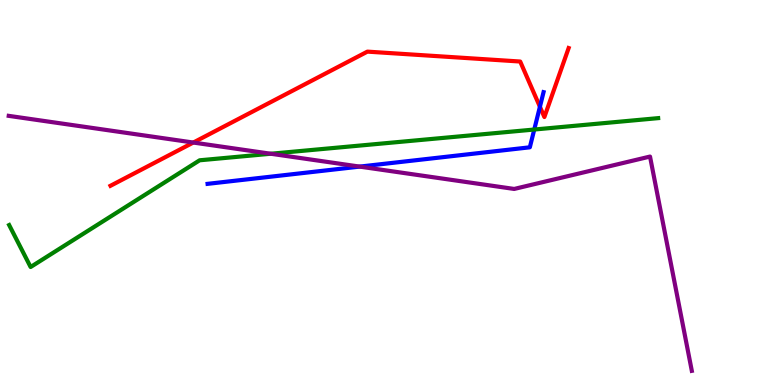[{'lines': ['blue', 'red'], 'intersections': [{'x': 6.97, 'y': 7.23}]}, {'lines': ['green', 'red'], 'intersections': []}, {'lines': ['purple', 'red'], 'intersections': [{'x': 2.49, 'y': 6.3}]}, {'lines': ['blue', 'green'], 'intersections': [{'x': 6.89, 'y': 6.64}]}, {'lines': ['blue', 'purple'], 'intersections': [{'x': 4.64, 'y': 5.67}]}, {'lines': ['green', 'purple'], 'intersections': [{'x': 3.49, 'y': 6.01}]}]